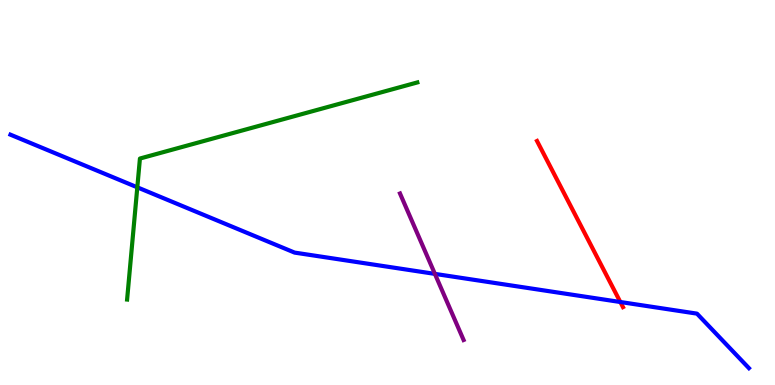[{'lines': ['blue', 'red'], 'intersections': [{'x': 8.0, 'y': 2.16}]}, {'lines': ['green', 'red'], 'intersections': []}, {'lines': ['purple', 'red'], 'intersections': []}, {'lines': ['blue', 'green'], 'intersections': [{'x': 1.77, 'y': 5.13}]}, {'lines': ['blue', 'purple'], 'intersections': [{'x': 5.61, 'y': 2.89}]}, {'lines': ['green', 'purple'], 'intersections': []}]